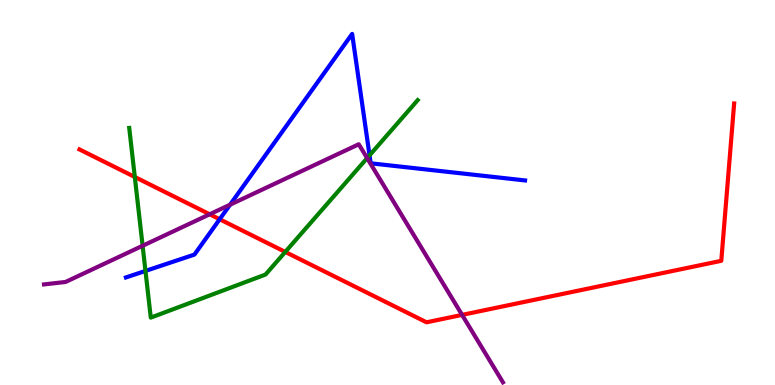[{'lines': ['blue', 'red'], 'intersections': [{'x': 2.83, 'y': 4.31}]}, {'lines': ['green', 'red'], 'intersections': [{'x': 1.74, 'y': 5.4}, {'x': 3.68, 'y': 3.46}]}, {'lines': ['purple', 'red'], 'intersections': [{'x': 2.71, 'y': 4.43}, {'x': 5.96, 'y': 1.82}]}, {'lines': ['blue', 'green'], 'intersections': [{'x': 1.88, 'y': 2.96}, {'x': 4.77, 'y': 5.97}]}, {'lines': ['blue', 'purple'], 'intersections': [{'x': 2.97, 'y': 4.68}]}, {'lines': ['green', 'purple'], 'intersections': [{'x': 1.84, 'y': 3.62}, {'x': 4.74, 'y': 5.89}]}]